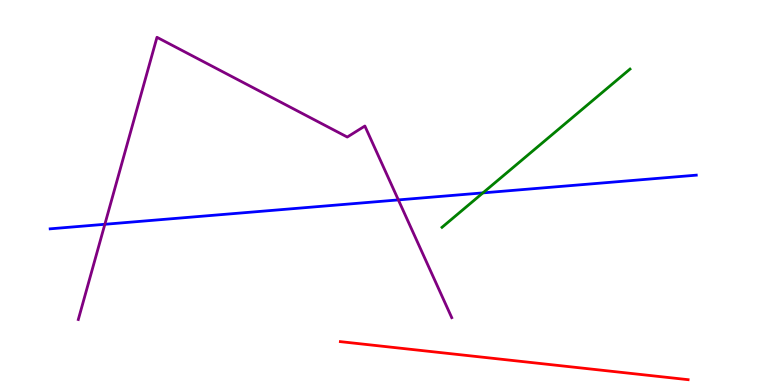[{'lines': ['blue', 'red'], 'intersections': []}, {'lines': ['green', 'red'], 'intersections': []}, {'lines': ['purple', 'red'], 'intersections': []}, {'lines': ['blue', 'green'], 'intersections': [{'x': 6.23, 'y': 4.99}]}, {'lines': ['blue', 'purple'], 'intersections': [{'x': 1.35, 'y': 4.17}, {'x': 5.14, 'y': 4.81}]}, {'lines': ['green', 'purple'], 'intersections': []}]